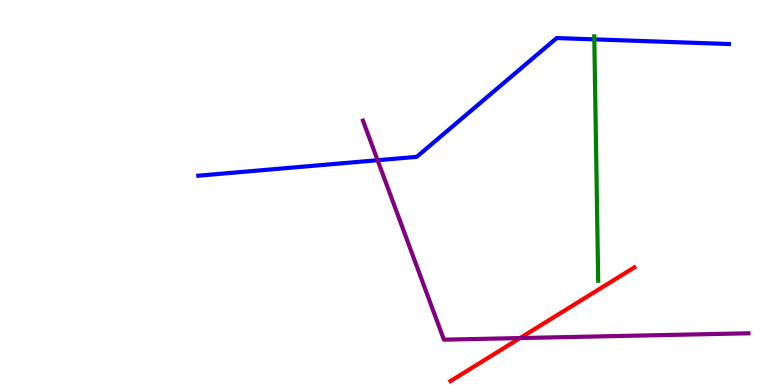[{'lines': ['blue', 'red'], 'intersections': []}, {'lines': ['green', 'red'], 'intersections': []}, {'lines': ['purple', 'red'], 'intersections': [{'x': 6.71, 'y': 1.22}]}, {'lines': ['blue', 'green'], 'intersections': [{'x': 7.67, 'y': 8.98}]}, {'lines': ['blue', 'purple'], 'intersections': [{'x': 4.87, 'y': 5.84}]}, {'lines': ['green', 'purple'], 'intersections': []}]